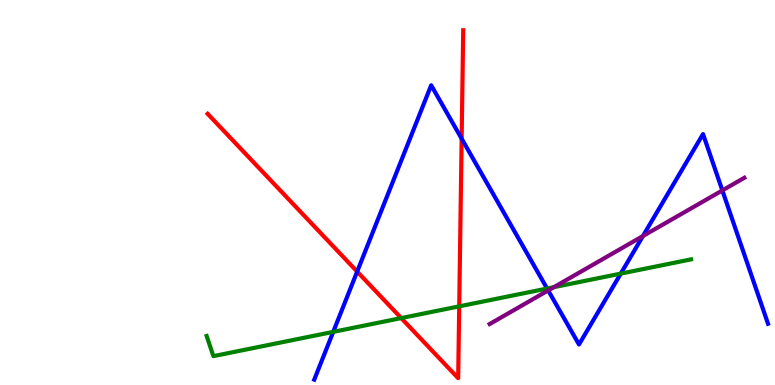[{'lines': ['blue', 'red'], 'intersections': [{'x': 4.61, 'y': 2.95}, {'x': 5.96, 'y': 6.4}]}, {'lines': ['green', 'red'], 'intersections': [{'x': 5.18, 'y': 1.74}, {'x': 5.93, 'y': 2.04}]}, {'lines': ['purple', 'red'], 'intersections': []}, {'lines': ['blue', 'green'], 'intersections': [{'x': 4.3, 'y': 1.38}, {'x': 7.06, 'y': 2.51}, {'x': 8.01, 'y': 2.89}]}, {'lines': ['blue', 'purple'], 'intersections': [{'x': 7.07, 'y': 2.46}, {'x': 8.3, 'y': 3.87}, {'x': 9.32, 'y': 5.05}]}, {'lines': ['green', 'purple'], 'intersections': [{'x': 7.15, 'y': 2.54}]}]